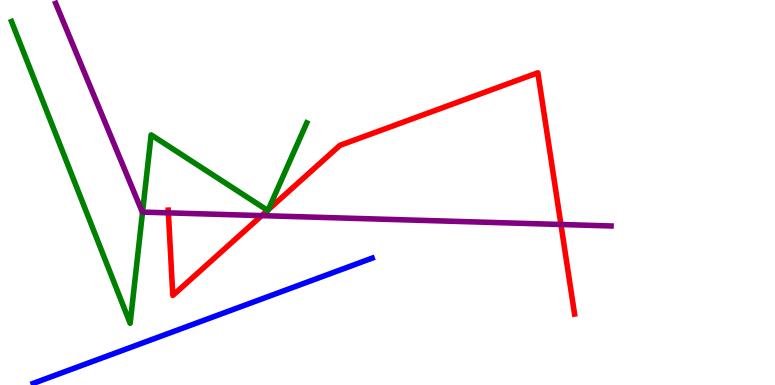[{'lines': ['blue', 'red'], 'intersections': []}, {'lines': ['green', 'red'], 'intersections': [{'x': 3.45, 'y': 4.54}, {'x': 3.46, 'y': 4.55}]}, {'lines': ['purple', 'red'], 'intersections': [{'x': 2.17, 'y': 4.47}, {'x': 3.38, 'y': 4.4}, {'x': 7.24, 'y': 4.17}]}, {'lines': ['blue', 'green'], 'intersections': []}, {'lines': ['blue', 'purple'], 'intersections': []}, {'lines': ['green', 'purple'], 'intersections': [{'x': 1.84, 'y': 4.49}]}]